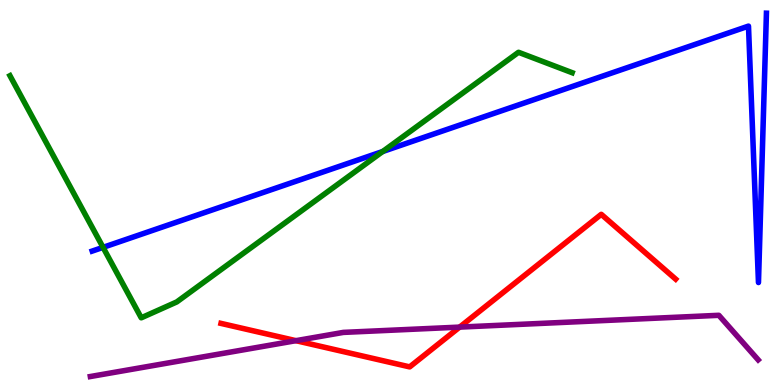[{'lines': ['blue', 'red'], 'intersections': []}, {'lines': ['green', 'red'], 'intersections': []}, {'lines': ['purple', 'red'], 'intersections': [{'x': 3.82, 'y': 1.15}, {'x': 5.93, 'y': 1.5}]}, {'lines': ['blue', 'green'], 'intersections': [{'x': 1.33, 'y': 3.57}, {'x': 4.94, 'y': 6.06}]}, {'lines': ['blue', 'purple'], 'intersections': []}, {'lines': ['green', 'purple'], 'intersections': []}]